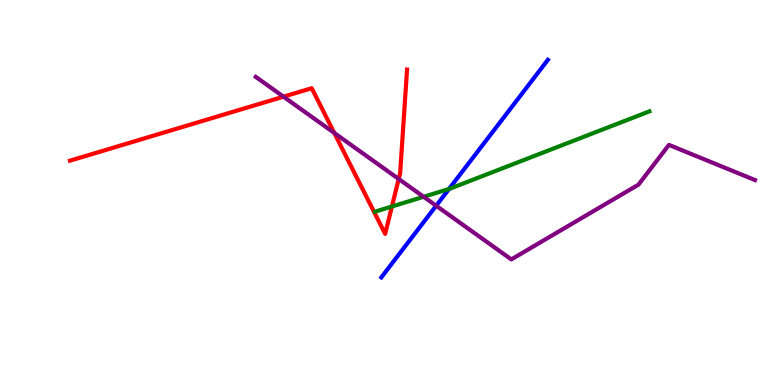[{'lines': ['blue', 'red'], 'intersections': []}, {'lines': ['green', 'red'], 'intersections': [{'x': 5.06, 'y': 4.64}]}, {'lines': ['purple', 'red'], 'intersections': [{'x': 3.66, 'y': 7.49}, {'x': 4.31, 'y': 6.55}, {'x': 5.14, 'y': 5.35}]}, {'lines': ['blue', 'green'], 'intersections': [{'x': 5.79, 'y': 5.09}]}, {'lines': ['blue', 'purple'], 'intersections': [{'x': 5.63, 'y': 4.66}]}, {'lines': ['green', 'purple'], 'intersections': [{'x': 5.47, 'y': 4.89}]}]